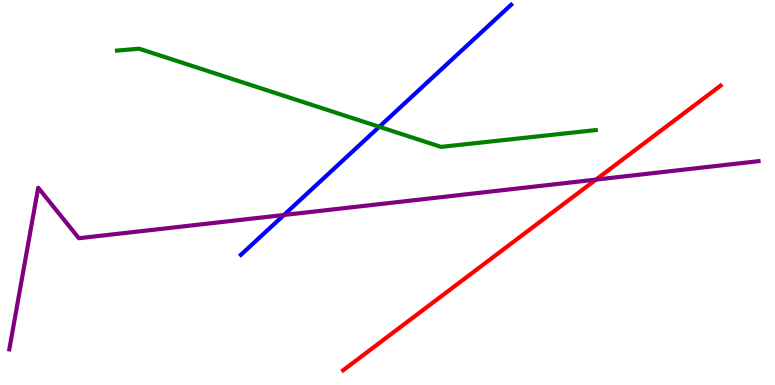[{'lines': ['blue', 'red'], 'intersections': []}, {'lines': ['green', 'red'], 'intersections': []}, {'lines': ['purple', 'red'], 'intersections': [{'x': 7.69, 'y': 5.33}]}, {'lines': ['blue', 'green'], 'intersections': [{'x': 4.89, 'y': 6.71}]}, {'lines': ['blue', 'purple'], 'intersections': [{'x': 3.66, 'y': 4.42}]}, {'lines': ['green', 'purple'], 'intersections': []}]